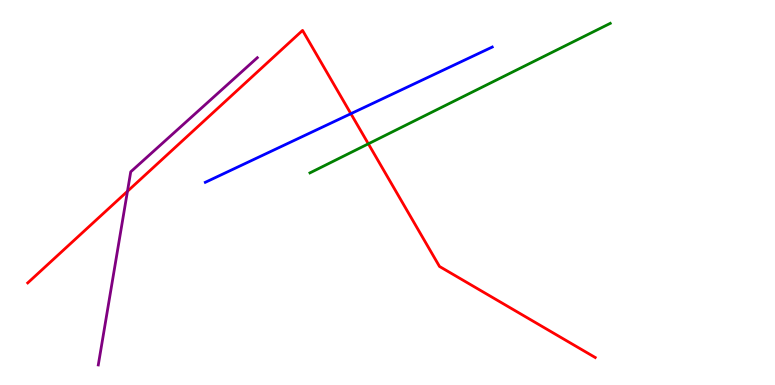[{'lines': ['blue', 'red'], 'intersections': [{'x': 4.53, 'y': 7.05}]}, {'lines': ['green', 'red'], 'intersections': [{'x': 4.75, 'y': 6.26}]}, {'lines': ['purple', 'red'], 'intersections': [{'x': 1.64, 'y': 5.03}]}, {'lines': ['blue', 'green'], 'intersections': []}, {'lines': ['blue', 'purple'], 'intersections': []}, {'lines': ['green', 'purple'], 'intersections': []}]